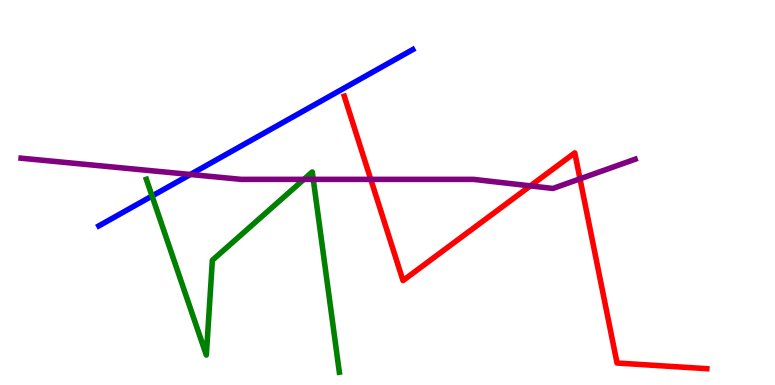[{'lines': ['blue', 'red'], 'intersections': []}, {'lines': ['green', 'red'], 'intersections': []}, {'lines': ['purple', 'red'], 'intersections': [{'x': 4.78, 'y': 5.34}, {'x': 6.84, 'y': 5.17}, {'x': 7.48, 'y': 5.36}]}, {'lines': ['blue', 'green'], 'intersections': [{'x': 1.96, 'y': 4.91}]}, {'lines': ['blue', 'purple'], 'intersections': [{'x': 2.46, 'y': 5.47}]}, {'lines': ['green', 'purple'], 'intersections': [{'x': 3.92, 'y': 5.34}, {'x': 4.04, 'y': 5.34}]}]